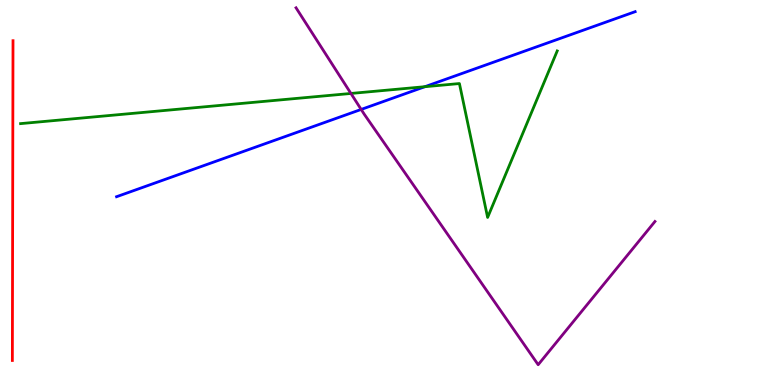[{'lines': ['blue', 'red'], 'intersections': []}, {'lines': ['green', 'red'], 'intersections': []}, {'lines': ['purple', 'red'], 'intersections': []}, {'lines': ['blue', 'green'], 'intersections': [{'x': 5.48, 'y': 7.75}]}, {'lines': ['blue', 'purple'], 'intersections': [{'x': 4.66, 'y': 7.16}]}, {'lines': ['green', 'purple'], 'intersections': [{'x': 4.53, 'y': 7.57}]}]